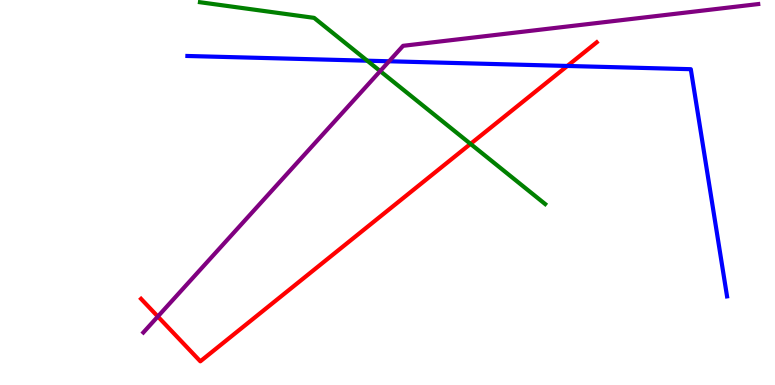[{'lines': ['blue', 'red'], 'intersections': [{'x': 7.32, 'y': 8.29}]}, {'lines': ['green', 'red'], 'intersections': [{'x': 6.07, 'y': 6.26}]}, {'lines': ['purple', 'red'], 'intersections': [{'x': 2.04, 'y': 1.78}]}, {'lines': ['blue', 'green'], 'intersections': [{'x': 4.74, 'y': 8.42}]}, {'lines': ['blue', 'purple'], 'intersections': [{'x': 5.02, 'y': 8.41}]}, {'lines': ['green', 'purple'], 'intersections': [{'x': 4.91, 'y': 8.15}]}]